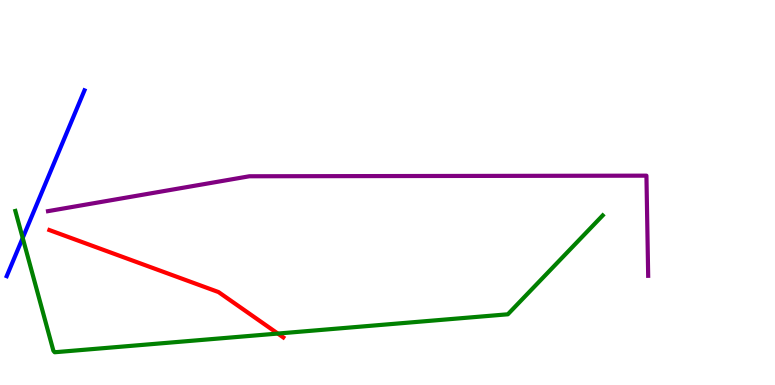[{'lines': ['blue', 'red'], 'intersections': []}, {'lines': ['green', 'red'], 'intersections': [{'x': 3.58, 'y': 1.34}]}, {'lines': ['purple', 'red'], 'intersections': []}, {'lines': ['blue', 'green'], 'intersections': [{'x': 0.293, 'y': 3.82}]}, {'lines': ['blue', 'purple'], 'intersections': []}, {'lines': ['green', 'purple'], 'intersections': []}]